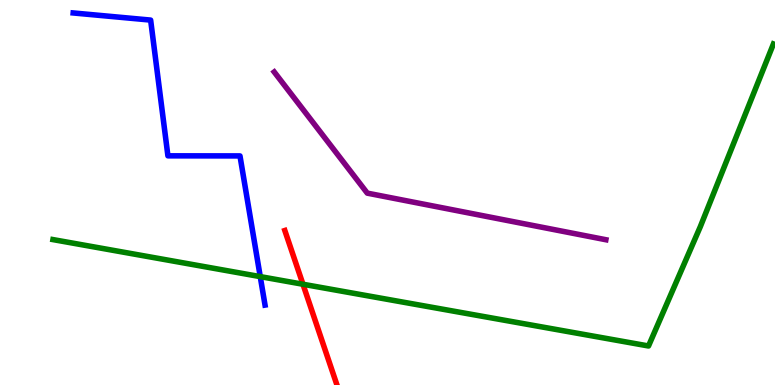[{'lines': ['blue', 'red'], 'intersections': []}, {'lines': ['green', 'red'], 'intersections': [{'x': 3.91, 'y': 2.62}]}, {'lines': ['purple', 'red'], 'intersections': []}, {'lines': ['blue', 'green'], 'intersections': [{'x': 3.36, 'y': 2.82}]}, {'lines': ['blue', 'purple'], 'intersections': []}, {'lines': ['green', 'purple'], 'intersections': []}]